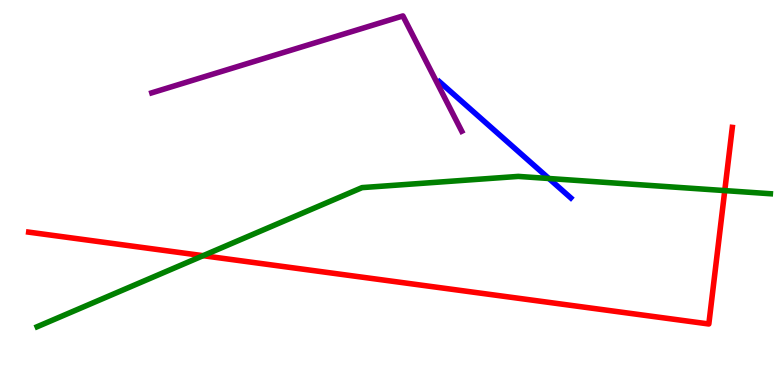[{'lines': ['blue', 'red'], 'intersections': []}, {'lines': ['green', 'red'], 'intersections': [{'x': 2.62, 'y': 3.36}, {'x': 9.35, 'y': 5.05}]}, {'lines': ['purple', 'red'], 'intersections': []}, {'lines': ['blue', 'green'], 'intersections': [{'x': 7.08, 'y': 5.36}]}, {'lines': ['blue', 'purple'], 'intersections': []}, {'lines': ['green', 'purple'], 'intersections': []}]